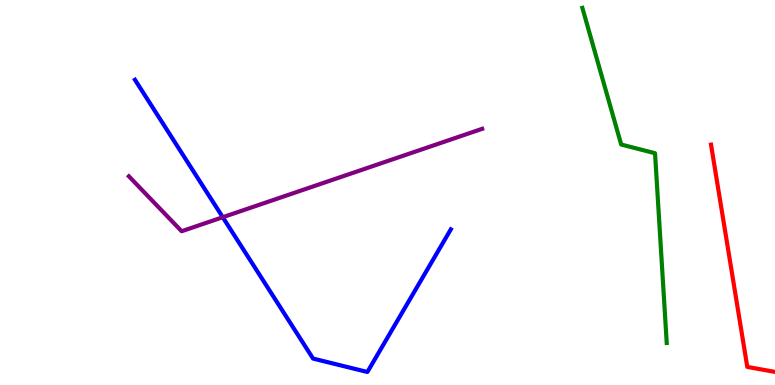[{'lines': ['blue', 'red'], 'intersections': []}, {'lines': ['green', 'red'], 'intersections': []}, {'lines': ['purple', 'red'], 'intersections': []}, {'lines': ['blue', 'green'], 'intersections': []}, {'lines': ['blue', 'purple'], 'intersections': [{'x': 2.87, 'y': 4.36}]}, {'lines': ['green', 'purple'], 'intersections': []}]